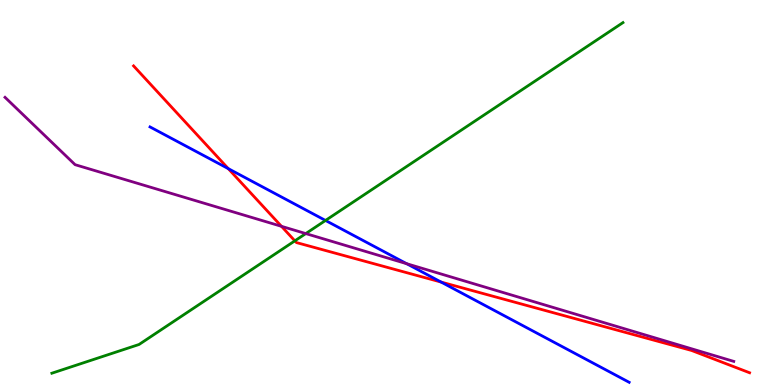[{'lines': ['blue', 'red'], 'intersections': [{'x': 2.95, 'y': 5.62}, {'x': 5.69, 'y': 2.67}]}, {'lines': ['green', 'red'], 'intersections': [{'x': 3.8, 'y': 3.74}]}, {'lines': ['purple', 'red'], 'intersections': [{'x': 3.63, 'y': 4.12}]}, {'lines': ['blue', 'green'], 'intersections': [{'x': 4.2, 'y': 4.27}]}, {'lines': ['blue', 'purple'], 'intersections': [{'x': 5.25, 'y': 3.15}]}, {'lines': ['green', 'purple'], 'intersections': [{'x': 3.95, 'y': 3.93}]}]